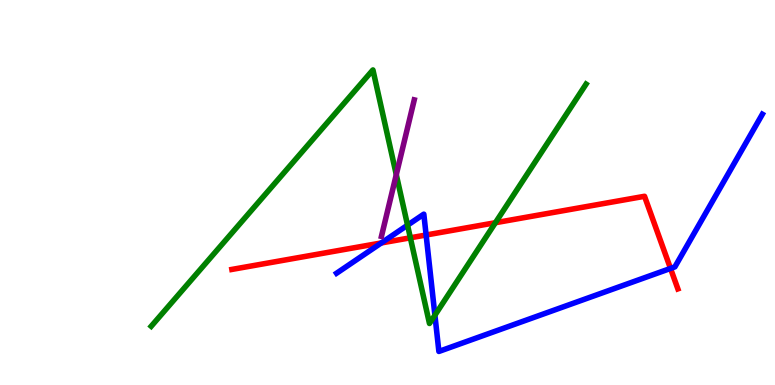[{'lines': ['blue', 'red'], 'intersections': [{'x': 4.92, 'y': 3.69}, {'x': 5.5, 'y': 3.9}, {'x': 8.65, 'y': 3.03}]}, {'lines': ['green', 'red'], 'intersections': [{'x': 5.29, 'y': 3.82}, {'x': 6.39, 'y': 4.22}]}, {'lines': ['purple', 'red'], 'intersections': []}, {'lines': ['blue', 'green'], 'intersections': [{'x': 5.26, 'y': 4.15}, {'x': 5.61, 'y': 1.81}]}, {'lines': ['blue', 'purple'], 'intersections': []}, {'lines': ['green', 'purple'], 'intersections': [{'x': 5.11, 'y': 5.46}]}]